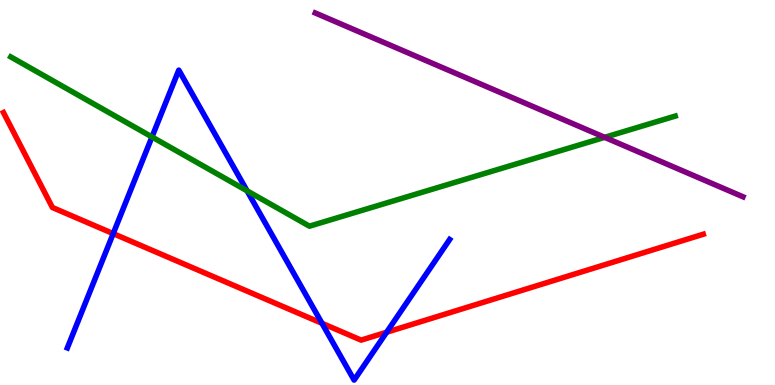[{'lines': ['blue', 'red'], 'intersections': [{'x': 1.46, 'y': 3.93}, {'x': 4.15, 'y': 1.6}, {'x': 4.99, 'y': 1.37}]}, {'lines': ['green', 'red'], 'intersections': []}, {'lines': ['purple', 'red'], 'intersections': []}, {'lines': ['blue', 'green'], 'intersections': [{'x': 1.96, 'y': 6.44}, {'x': 3.19, 'y': 5.04}]}, {'lines': ['blue', 'purple'], 'intersections': []}, {'lines': ['green', 'purple'], 'intersections': [{'x': 7.8, 'y': 6.43}]}]